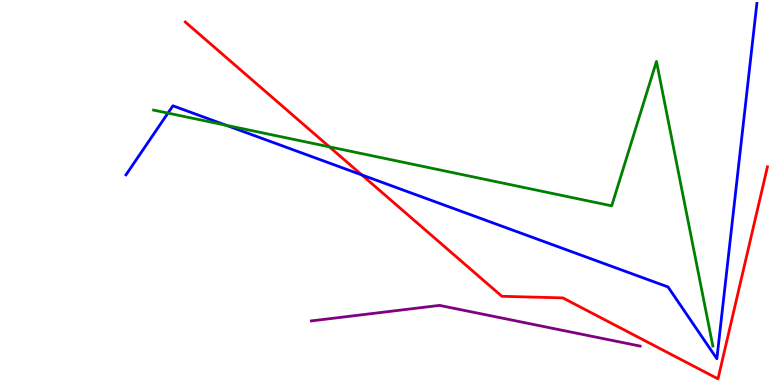[{'lines': ['blue', 'red'], 'intersections': [{'x': 4.67, 'y': 5.46}]}, {'lines': ['green', 'red'], 'intersections': [{'x': 4.25, 'y': 6.19}]}, {'lines': ['purple', 'red'], 'intersections': []}, {'lines': ['blue', 'green'], 'intersections': [{'x': 2.17, 'y': 7.06}, {'x': 2.92, 'y': 6.75}]}, {'lines': ['blue', 'purple'], 'intersections': []}, {'lines': ['green', 'purple'], 'intersections': []}]